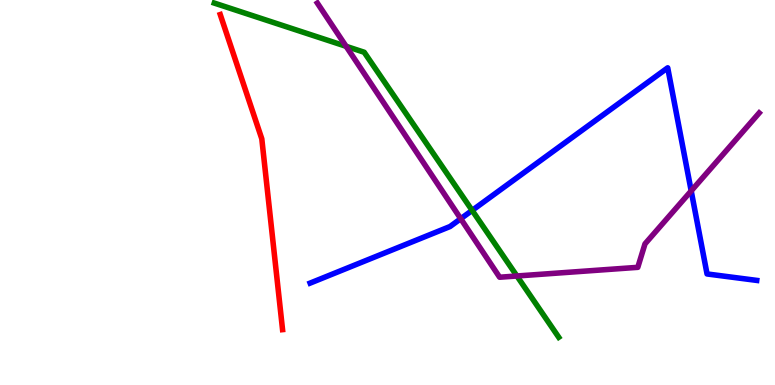[{'lines': ['blue', 'red'], 'intersections': []}, {'lines': ['green', 'red'], 'intersections': []}, {'lines': ['purple', 'red'], 'intersections': []}, {'lines': ['blue', 'green'], 'intersections': [{'x': 6.09, 'y': 4.53}]}, {'lines': ['blue', 'purple'], 'intersections': [{'x': 5.94, 'y': 4.32}, {'x': 8.92, 'y': 5.04}]}, {'lines': ['green', 'purple'], 'intersections': [{'x': 4.47, 'y': 8.8}, {'x': 6.67, 'y': 2.83}]}]